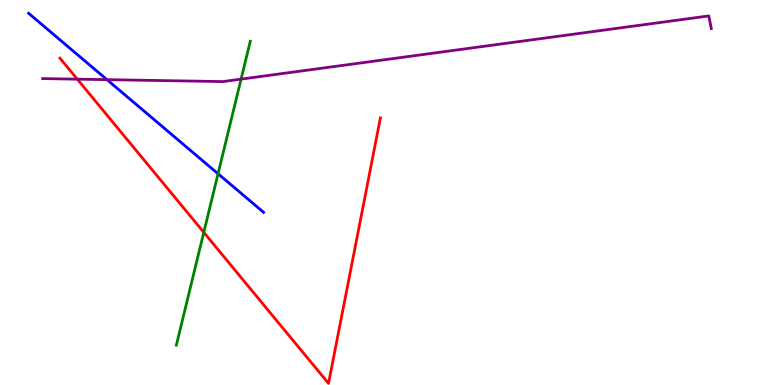[{'lines': ['blue', 'red'], 'intersections': []}, {'lines': ['green', 'red'], 'intersections': [{'x': 2.63, 'y': 3.96}]}, {'lines': ['purple', 'red'], 'intersections': [{'x': 0.997, 'y': 7.94}]}, {'lines': ['blue', 'green'], 'intersections': [{'x': 2.81, 'y': 5.49}]}, {'lines': ['blue', 'purple'], 'intersections': [{'x': 1.38, 'y': 7.93}]}, {'lines': ['green', 'purple'], 'intersections': [{'x': 3.11, 'y': 7.94}]}]